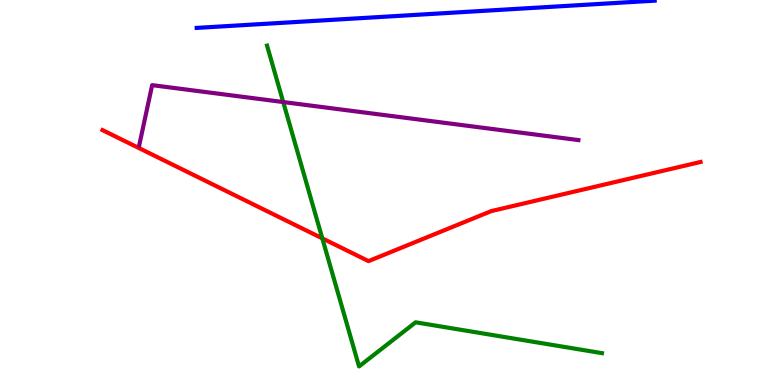[{'lines': ['blue', 'red'], 'intersections': []}, {'lines': ['green', 'red'], 'intersections': [{'x': 4.16, 'y': 3.81}]}, {'lines': ['purple', 'red'], 'intersections': []}, {'lines': ['blue', 'green'], 'intersections': []}, {'lines': ['blue', 'purple'], 'intersections': []}, {'lines': ['green', 'purple'], 'intersections': [{'x': 3.65, 'y': 7.35}]}]